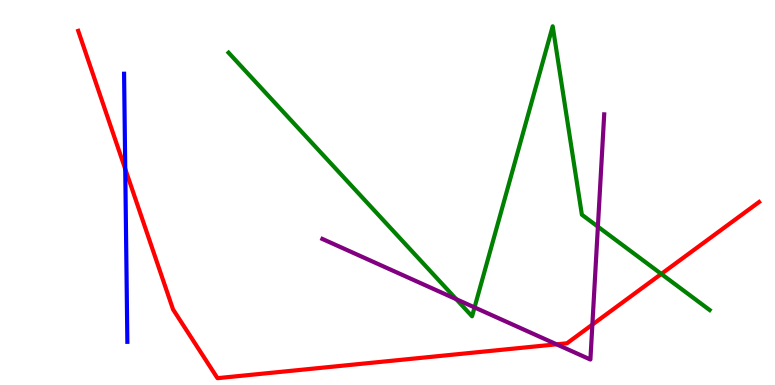[{'lines': ['blue', 'red'], 'intersections': [{'x': 1.62, 'y': 5.61}]}, {'lines': ['green', 'red'], 'intersections': [{'x': 8.53, 'y': 2.88}]}, {'lines': ['purple', 'red'], 'intersections': [{'x': 7.18, 'y': 1.06}, {'x': 7.64, 'y': 1.57}]}, {'lines': ['blue', 'green'], 'intersections': []}, {'lines': ['blue', 'purple'], 'intersections': []}, {'lines': ['green', 'purple'], 'intersections': [{'x': 5.89, 'y': 2.23}, {'x': 6.12, 'y': 2.02}, {'x': 7.71, 'y': 4.11}]}]